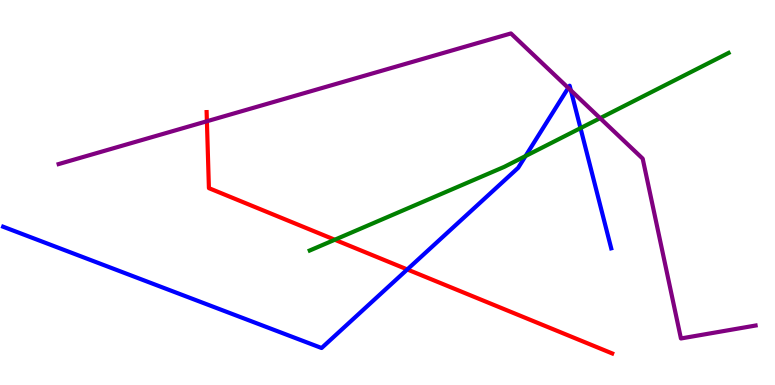[{'lines': ['blue', 'red'], 'intersections': [{'x': 5.26, 'y': 3.0}]}, {'lines': ['green', 'red'], 'intersections': [{'x': 4.32, 'y': 3.77}]}, {'lines': ['purple', 'red'], 'intersections': [{'x': 2.67, 'y': 6.85}]}, {'lines': ['blue', 'green'], 'intersections': [{'x': 6.78, 'y': 5.95}, {'x': 7.49, 'y': 6.67}]}, {'lines': ['blue', 'purple'], 'intersections': [{'x': 7.33, 'y': 7.72}, {'x': 7.37, 'y': 7.65}]}, {'lines': ['green', 'purple'], 'intersections': [{'x': 7.74, 'y': 6.93}]}]